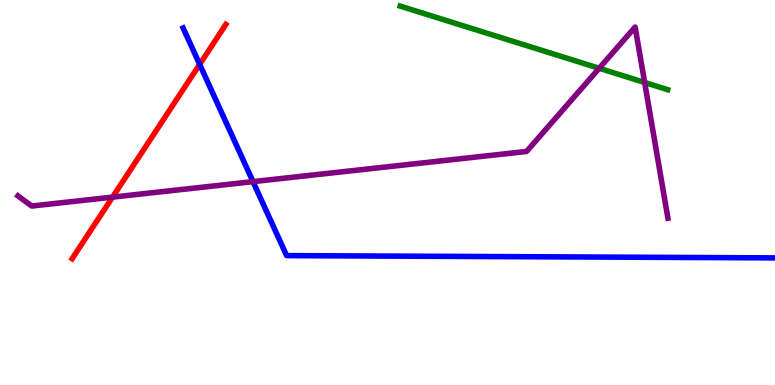[{'lines': ['blue', 'red'], 'intersections': [{'x': 2.58, 'y': 8.33}]}, {'lines': ['green', 'red'], 'intersections': []}, {'lines': ['purple', 'red'], 'intersections': [{'x': 1.45, 'y': 4.88}]}, {'lines': ['blue', 'green'], 'intersections': []}, {'lines': ['blue', 'purple'], 'intersections': [{'x': 3.26, 'y': 5.28}]}, {'lines': ['green', 'purple'], 'intersections': [{'x': 7.73, 'y': 8.23}, {'x': 8.32, 'y': 7.86}]}]